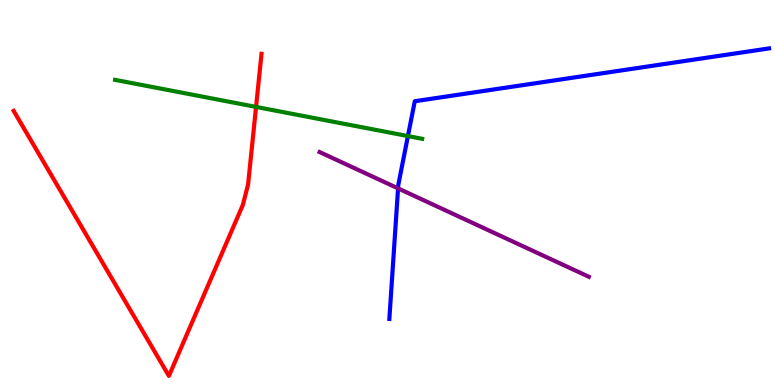[{'lines': ['blue', 'red'], 'intersections': []}, {'lines': ['green', 'red'], 'intersections': [{'x': 3.3, 'y': 7.22}]}, {'lines': ['purple', 'red'], 'intersections': []}, {'lines': ['blue', 'green'], 'intersections': [{'x': 5.26, 'y': 6.47}]}, {'lines': ['blue', 'purple'], 'intersections': [{'x': 5.14, 'y': 5.11}]}, {'lines': ['green', 'purple'], 'intersections': []}]